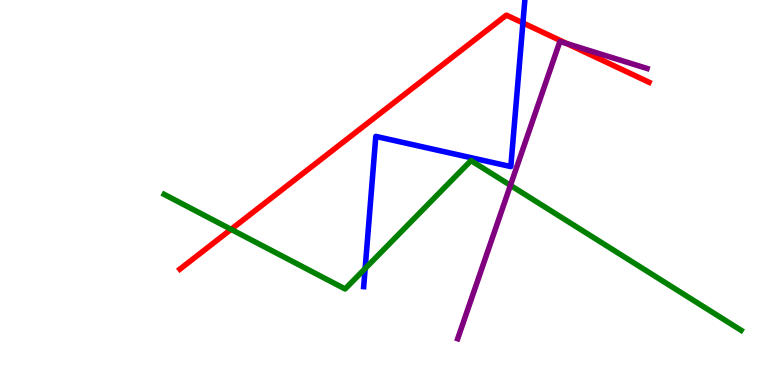[{'lines': ['blue', 'red'], 'intersections': [{'x': 6.75, 'y': 9.4}]}, {'lines': ['green', 'red'], 'intersections': [{'x': 2.98, 'y': 4.04}]}, {'lines': ['purple', 'red'], 'intersections': [{'x': 7.31, 'y': 8.87}]}, {'lines': ['blue', 'green'], 'intersections': [{'x': 4.71, 'y': 3.03}]}, {'lines': ['blue', 'purple'], 'intersections': []}, {'lines': ['green', 'purple'], 'intersections': [{'x': 6.59, 'y': 5.19}]}]